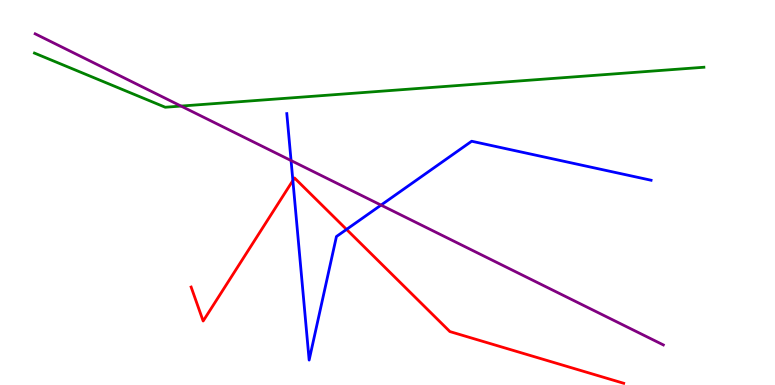[{'lines': ['blue', 'red'], 'intersections': [{'x': 3.78, 'y': 5.31}, {'x': 4.47, 'y': 4.04}]}, {'lines': ['green', 'red'], 'intersections': []}, {'lines': ['purple', 'red'], 'intersections': []}, {'lines': ['blue', 'green'], 'intersections': []}, {'lines': ['blue', 'purple'], 'intersections': [{'x': 3.76, 'y': 5.83}, {'x': 4.92, 'y': 4.67}]}, {'lines': ['green', 'purple'], 'intersections': [{'x': 2.34, 'y': 7.24}]}]